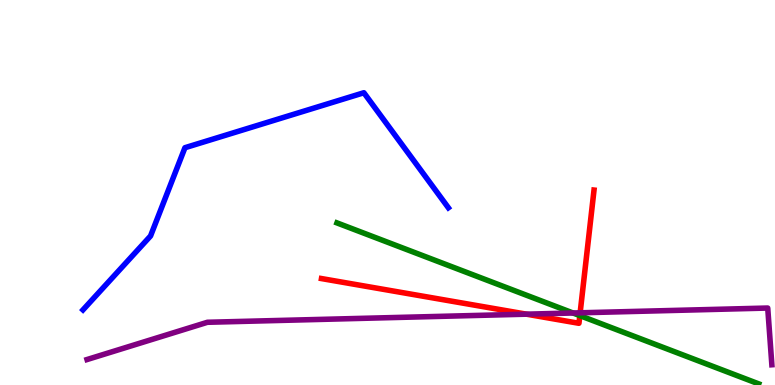[{'lines': ['blue', 'red'], 'intersections': []}, {'lines': ['green', 'red'], 'intersections': [{'x': 7.48, 'y': 1.8}]}, {'lines': ['purple', 'red'], 'intersections': [{'x': 6.79, 'y': 1.84}, {'x': 7.49, 'y': 1.88}]}, {'lines': ['blue', 'green'], 'intersections': []}, {'lines': ['blue', 'purple'], 'intersections': []}, {'lines': ['green', 'purple'], 'intersections': [{'x': 7.39, 'y': 1.87}]}]